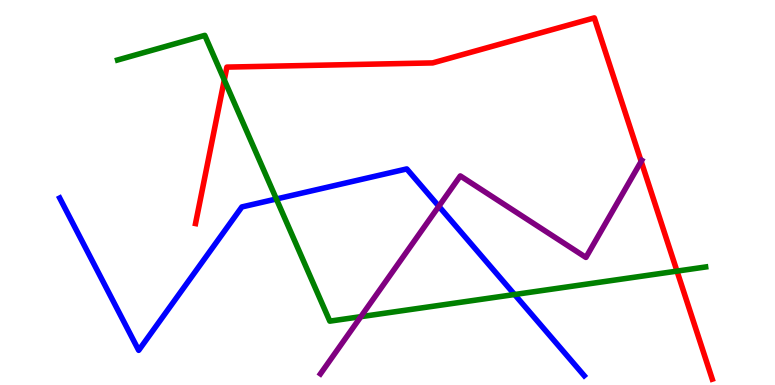[{'lines': ['blue', 'red'], 'intersections': []}, {'lines': ['green', 'red'], 'intersections': [{'x': 2.89, 'y': 7.92}, {'x': 8.74, 'y': 2.96}]}, {'lines': ['purple', 'red'], 'intersections': [{'x': 8.27, 'y': 5.81}]}, {'lines': ['blue', 'green'], 'intersections': [{'x': 3.57, 'y': 4.83}, {'x': 6.64, 'y': 2.35}]}, {'lines': ['blue', 'purple'], 'intersections': [{'x': 5.66, 'y': 4.64}]}, {'lines': ['green', 'purple'], 'intersections': [{'x': 4.66, 'y': 1.77}]}]